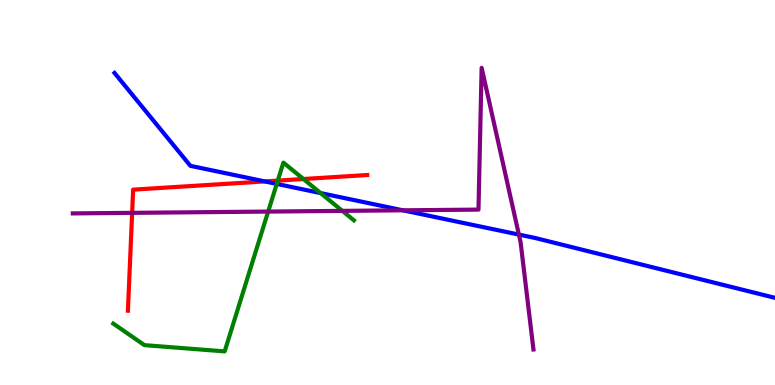[{'lines': ['blue', 'red'], 'intersections': [{'x': 3.42, 'y': 5.29}]}, {'lines': ['green', 'red'], 'intersections': [{'x': 3.58, 'y': 5.31}, {'x': 3.92, 'y': 5.35}]}, {'lines': ['purple', 'red'], 'intersections': [{'x': 1.71, 'y': 4.47}]}, {'lines': ['blue', 'green'], 'intersections': [{'x': 3.57, 'y': 5.22}, {'x': 4.14, 'y': 4.98}]}, {'lines': ['blue', 'purple'], 'intersections': [{'x': 5.2, 'y': 4.54}, {'x': 6.7, 'y': 3.91}]}, {'lines': ['green', 'purple'], 'intersections': [{'x': 3.46, 'y': 4.5}, {'x': 4.42, 'y': 4.52}]}]